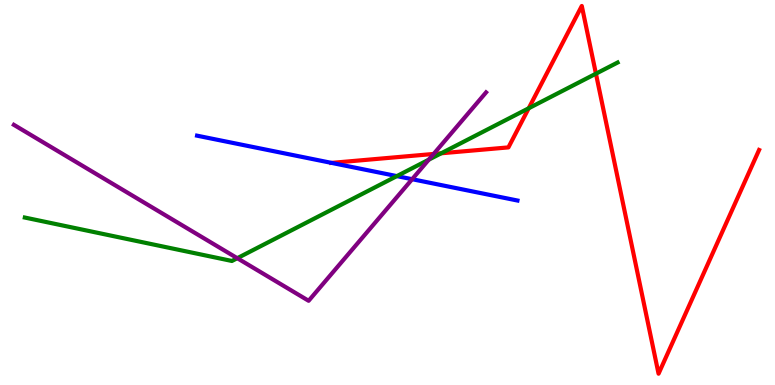[{'lines': ['blue', 'red'], 'intersections': [{'x': 4.28, 'y': 5.77}]}, {'lines': ['green', 'red'], 'intersections': [{'x': 5.69, 'y': 6.02}, {'x': 6.82, 'y': 7.19}, {'x': 7.69, 'y': 8.09}]}, {'lines': ['purple', 'red'], 'intersections': [{'x': 5.6, 'y': 6.0}]}, {'lines': ['blue', 'green'], 'intersections': [{'x': 5.12, 'y': 5.43}]}, {'lines': ['blue', 'purple'], 'intersections': [{'x': 5.32, 'y': 5.35}]}, {'lines': ['green', 'purple'], 'intersections': [{'x': 3.06, 'y': 3.29}, {'x': 5.53, 'y': 5.85}]}]